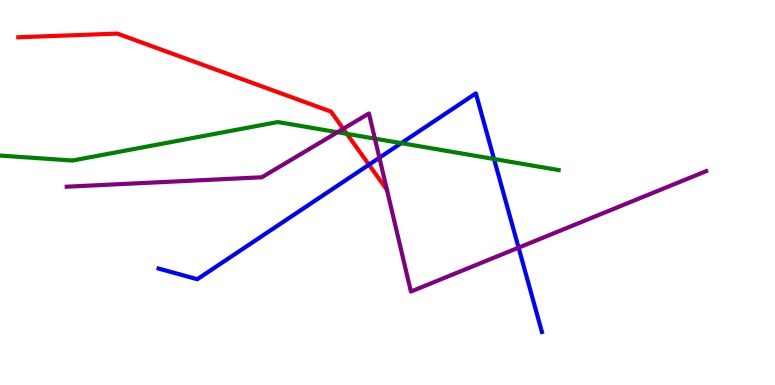[{'lines': ['blue', 'red'], 'intersections': [{'x': 4.76, 'y': 5.72}]}, {'lines': ['green', 'red'], 'intersections': [{'x': 4.48, 'y': 6.52}]}, {'lines': ['purple', 'red'], 'intersections': [{'x': 4.43, 'y': 6.65}]}, {'lines': ['blue', 'green'], 'intersections': [{'x': 5.18, 'y': 6.28}, {'x': 6.37, 'y': 5.87}]}, {'lines': ['blue', 'purple'], 'intersections': [{'x': 4.9, 'y': 5.9}, {'x': 6.69, 'y': 3.57}]}, {'lines': ['green', 'purple'], 'intersections': [{'x': 4.35, 'y': 6.57}, {'x': 4.84, 'y': 6.4}]}]